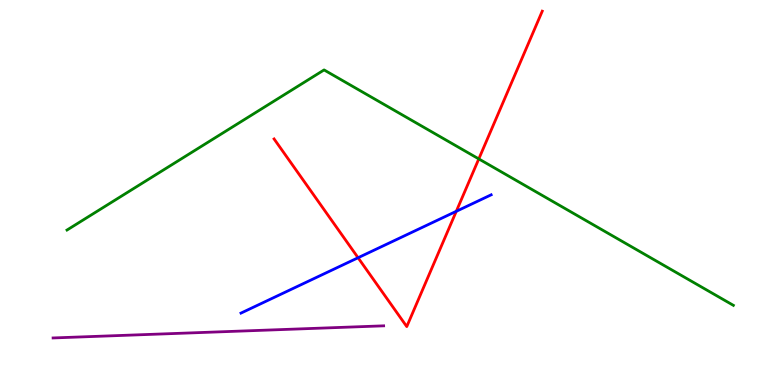[{'lines': ['blue', 'red'], 'intersections': [{'x': 4.62, 'y': 3.31}, {'x': 5.89, 'y': 4.51}]}, {'lines': ['green', 'red'], 'intersections': [{'x': 6.18, 'y': 5.87}]}, {'lines': ['purple', 'red'], 'intersections': []}, {'lines': ['blue', 'green'], 'intersections': []}, {'lines': ['blue', 'purple'], 'intersections': []}, {'lines': ['green', 'purple'], 'intersections': []}]